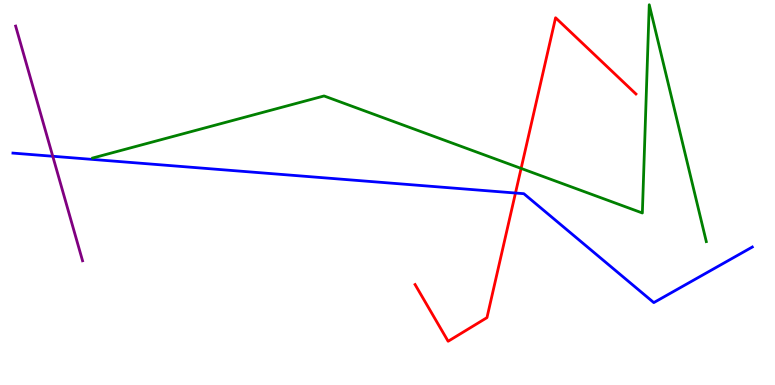[{'lines': ['blue', 'red'], 'intersections': [{'x': 6.65, 'y': 4.99}]}, {'lines': ['green', 'red'], 'intersections': [{'x': 6.72, 'y': 5.63}]}, {'lines': ['purple', 'red'], 'intersections': []}, {'lines': ['blue', 'green'], 'intersections': []}, {'lines': ['blue', 'purple'], 'intersections': [{'x': 0.681, 'y': 5.94}]}, {'lines': ['green', 'purple'], 'intersections': []}]